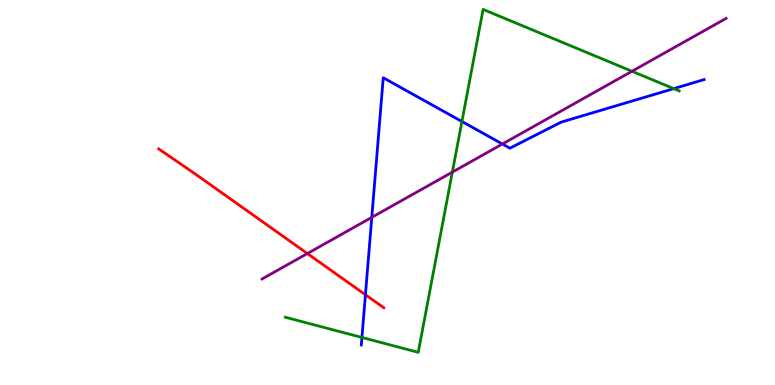[{'lines': ['blue', 'red'], 'intersections': [{'x': 4.72, 'y': 2.34}]}, {'lines': ['green', 'red'], 'intersections': []}, {'lines': ['purple', 'red'], 'intersections': [{'x': 3.97, 'y': 3.41}]}, {'lines': ['blue', 'green'], 'intersections': [{'x': 4.67, 'y': 1.23}, {'x': 5.96, 'y': 6.84}, {'x': 8.69, 'y': 7.7}]}, {'lines': ['blue', 'purple'], 'intersections': [{'x': 4.8, 'y': 4.35}, {'x': 6.48, 'y': 6.26}]}, {'lines': ['green', 'purple'], 'intersections': [{'x': 5.84, 'y': 5.53}, {'x': 8.15, 'y': 8.15}]}]